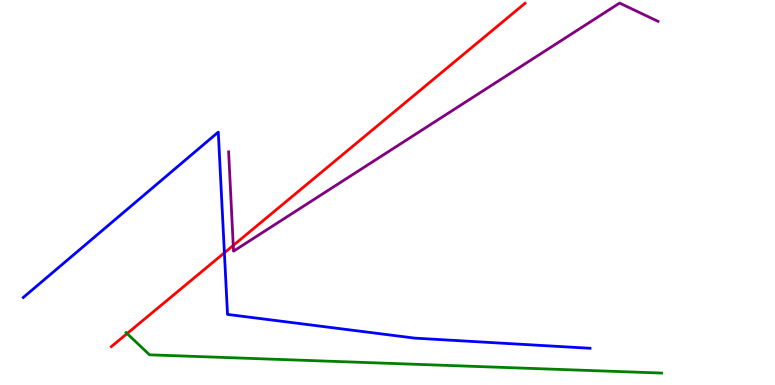[{'lines': ['blue', 'red'], 'intersections': [{'x': 2.9, 'y': 3.43}]}, {'lines': ['green', 'red'], 'intersections': [{'x': 1.64, 'y': 1.34}]}, {'lines': ['purple', 'red'], 'intersections': [{'x': 3.01, 'y': 3.62}]}, {'lines': ['blue', 'green'], 'intersections': []}, {'lines': ['blue', 'purple'], 'intersections': []}, {'lines': ['green', 'purple'], 'intersections': []}]